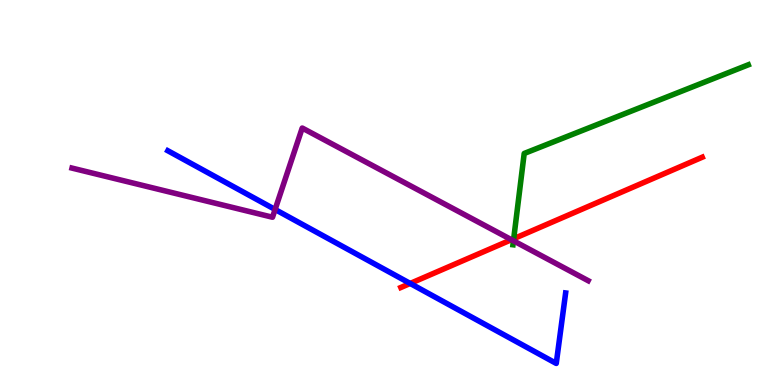[{'lines': ['blue', 'red'], 'intersections': [{'x': 5.29, 'y': 2.64}]}, {'lines': ['green', 'red'], 'intersections': [{'x': 6.63, 'y': 3.8}]}, {'lines': ['purple', 'red'], 'intersections': [{'x': 6.6, 'y': 3.77}]}, {'lines': ['blue', 'green'], 'intersections': []}, {'lines': ['blue', 'purple'], 'intersections': [{'x': 3.55, 'y': 4.56}]}, {'lines': ['green', 'purple'], 'intersections': [{'x': 6.63, 'y': 3.75}]}]